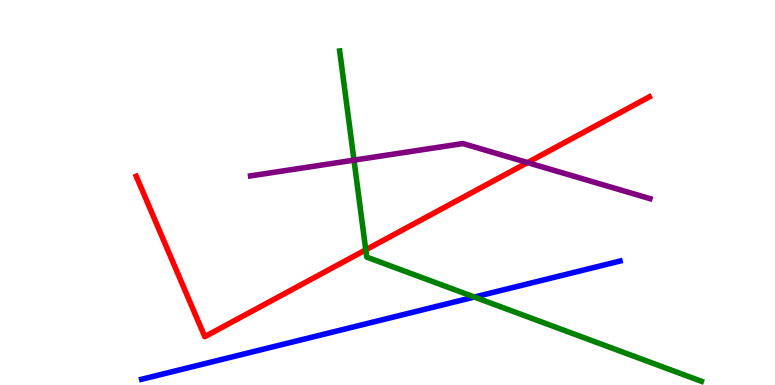[{'lines': ['blue', 'red'], 'intersections': []}, {'lines': ['green', 'red'], 'intersections': [{'x': 4.72, 'y': 3.51}]}, {'lines': ['purple', 'red'], 'intersections': [{'x': 6.81, 'y': 5.78}]}, {'lines': ['blue', 'green'], 'intersections': [{'x': 6.12, 'y': 2.28}]}, {'lines': ['blue', 'purple'], 'intersections': []}, {'lines': ['green', 'purple'], 'intersections': [{'x': 4.57, 'y': 5.84}]}]